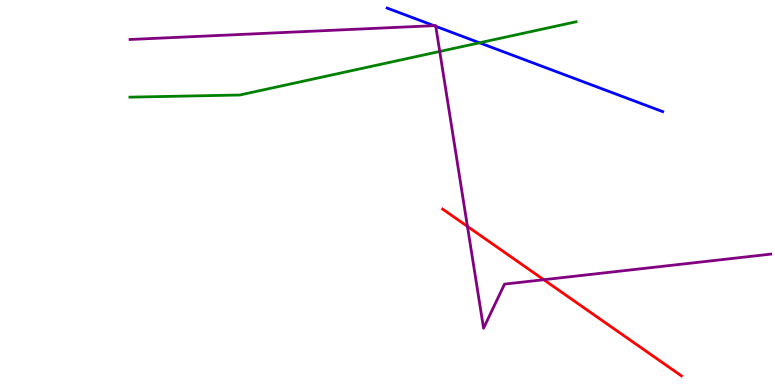[{'lines': ['blue', 'red'], 'intersections': []}, {'lines': ['green', 'red'], 'intersections': []}, {'lines': ['purple', 'red'], 'intersections': [{'x': 6.03, 'y': 4.12}, {'x': 7.02, 'y': 2.73}]}, {'lines': ['blue', 'green'], 'intersections': [{'x': 6.19, 'y': 8.89}]}, {'lines': ['blue', 'purple'], 'intersections': [{'x': 5.6, 'y': 9.33}, {'x': 5.62, 'y': 9.32}]}, {'lines': ['green', 'purple'], 'intersections': [{'x': 5.67, 'y': 8.66}]}]